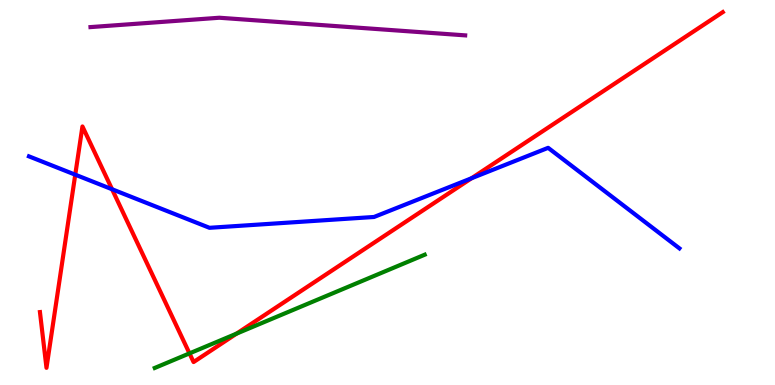[{'lines': ['blue', 'red'], 'intersections': [{'x': 0.971, 'y': 5.46}, {'x': 1.45, 'y': 5.08}, {'x': 6.08, 'y': 5.37}]}, {'lines': ['green', 'red'], 'intersections': [{'x': 2.44, 'y': 0.821}, {'x': 3.05, 'y': 1.33}]}, {'lines': ['purple', 'red'], 'intersections': []}, {'lines': ['blue', 'green'], 'intersections': []}, {'lines': ['blue', 'purple'], 'intersections': []}, {'lines': ['green', 'purple'], 'intersections': []}]